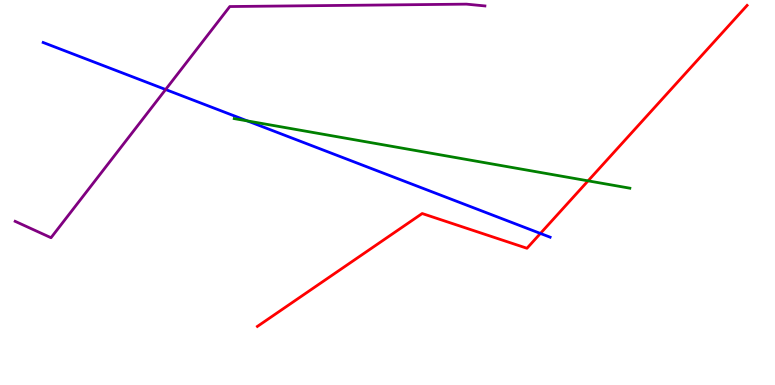[{'lines': ['blue', 'red'], 'intersections': [{'x': 6.97, 'y': 3.94}]}, {'lines': ['green', 'red'], 'intersections': [{'x': 7.59, 'y': 5.3}]}, {'lines': ['purple', 'red'], 'intersections': []}, {'lines': ['blue', 'green'], 'intersections': [{'x': 3.19, 'y': 6.86}]}, {'lines': ['blue', 'purple'], 'intersections': [{'x': 2.14, 'y': 7.67}]}, {'lines': ['green', 'purple'], 'intersections': []}]